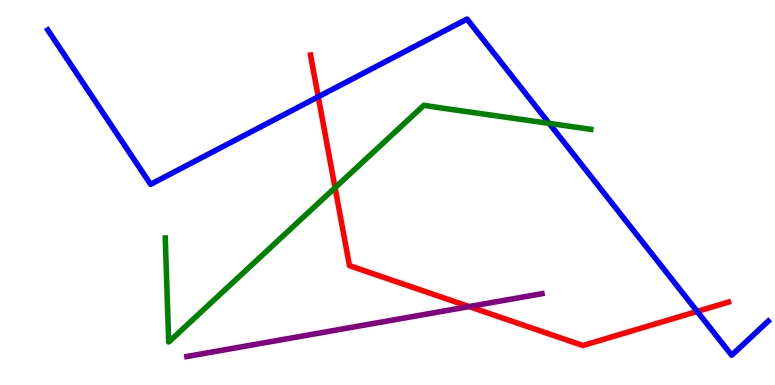[{'lines': ['blue', 'red'], 'intersections': [{'x': 4.11, 'y': 7.49}, {'x': 9.0, 'y': 1.91}]}, {'lines': ['green', 'red'], 'intersections': [{'x': 4.32, 'y': 5.12}]}, {'lines': ['purple', 'red'], 'intersections': [{'x': 6.05, 'y': 2.04}]}, {'lines': ['blue', 'green'], 'intersections': [{'x': 7.09, 'y': 6.8}]}, {'lines': ['blue', 'purple'], 'intersections': []}, {'lines': ['green', 'purple'], 'intersections': []}]